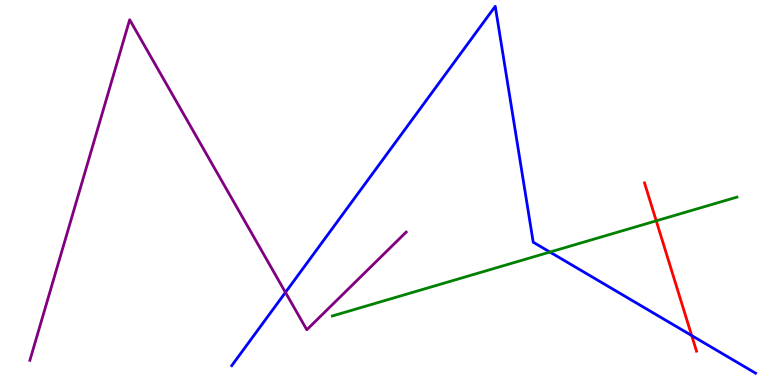[{'lines': ['blue', 'red'], 'intersections': [{'x': 8.93, 'y': 1.28}]}, {'lines': ['green', 'red'], 'intersections': [{'x': 8.47, 'y': 4.26}]}, {'lines': ['purple', 'red'], 'intersections': []}, {'lines': ['blue', 'green'], 'intersections': [{'x': 7.1, 'y': 3.45}]}, {'lines': ['blue', 'purple'], 'intersections': [{'x': 3.68, 'y': 2.41}]}, {'lines': ['green', 'purple'], 'intersections': []}]